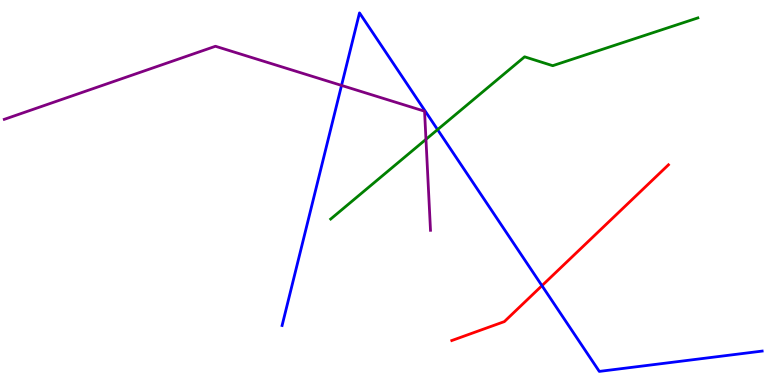[{'lines': ['blue', 'red'], 'intersections': [{'x': 6.99, 'y': 2.58}]}, {'lines': ['green', 'red'], 'intersections': []}, {'lines': ['purple', 'red'], 'intersections': []}, {'lines': ['blue', 'green'], 'intersections': [{'x': 5.65, 'y': 6.63}]}, {'lines': ['blue', 'purple'], 'intersections': [{'x': 4.41, 'y': 7.78}]}, {'lines': ['green', 'purple'], 'intersections': [{'x': 5.5, 'y': 6.38}]}]